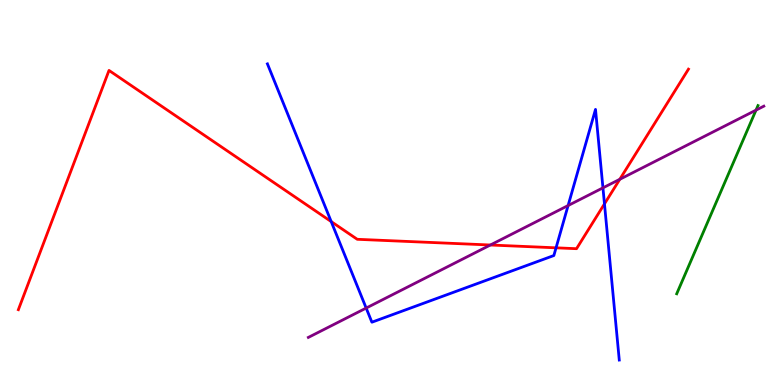[{'lines': ['blue', 'red'], 'intersections': [{'x': 4.27, 'y': 4.24}, {'x': 7.17, 'y': 3.56}, {'x': 7.8, 'y': 4.7}]}, {'lines': ['green', 'red'], 'intersections': []}, {'lines': ['purple', 'red'], 'intersections': [{'x': 6.33, 'y': 3.64}, {'x': 8.0, 'y': 5.34}]}, {'lines': ['blue', 'green'], 'intersections': []}, {'lines': ['blue', 'purple'], 'intersections': [{'x': 4.72, 'y': 2.0}, {'x': 7.33, 'y': 4.66}, {'x': 7.78, 'y': 5.12}]}, {'lines': ['green', 'purple'], 'intersections': [{'x': 9.75, 'y': 7.14}]}]